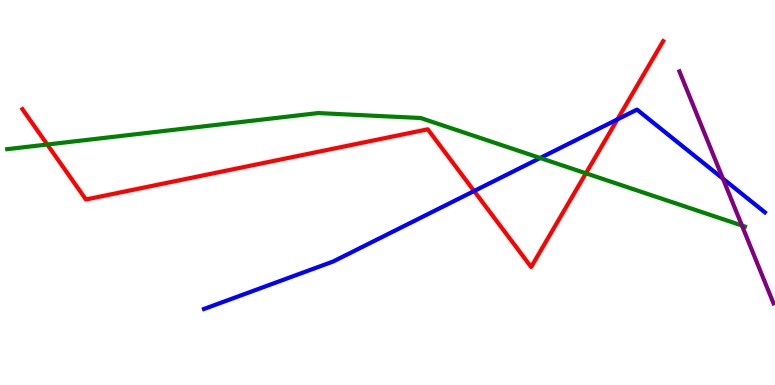[{'lines': ['blue', 'red'], 'intersections': [{'x': 6.12, 'y': 5.04}, {'x': 7.97, 'y': 6.9}]}, {'lines': ['green', 'red'], 'intersections': [{'x': 0.61, 'y': 6.25}, {'x': 7.56, 'y': 5.5}]}, {'lines': ['purple', 'red'], 'intersections': []}, {'lines': ['blue', 'green'], 'intersections': [{'x': 6.97, 'y': 5.9}]}, {'lines': ['blue', 'purple'], 'intersections': [{'x': 9.33, 'y': 5.36}]}, {'lines': ['green', 'purple'], 'intersections': [{'x': 9.57, 'y': 4.14}]}]